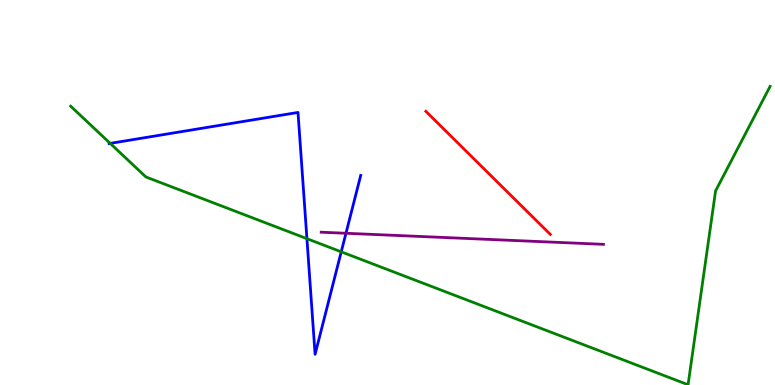[{'lines': ['blue', 'red'], 'intersections': []}, {'lines': ['green', 'red'], 'intersections': []}, {'lines': ['purple', 'red'], 'intersections': []}, {'lines': ['blue', 'green'], 'intersections': [{'x': 1.42, 'y': 6.28}, {'x': 3.96, 'y': 3.8}, {'x': 4.4, 'y': 3.46}]}, {'lines': ['blue', 'purple'], 'intersections': [{'x': 4.46, 'y': 3.94}]}, {'lines': ['green', 'purple'], 'intersections': []}]